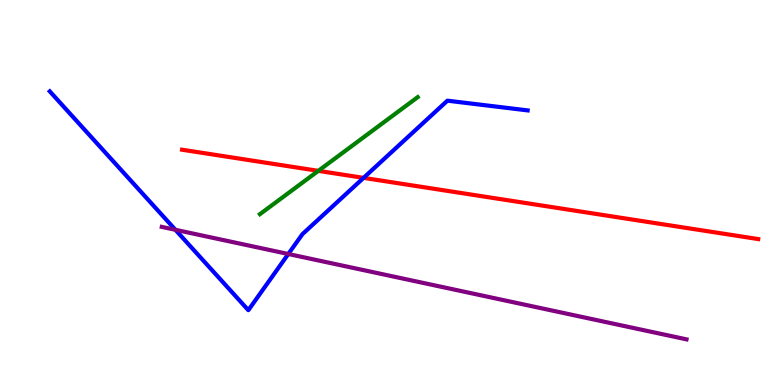[{'lines': ['blue', 'red'], 'intersections': [{'x': 4.69, 'y': 5.38}]}, {'lines': ['green', 'red'], 'intersections': [{'x': 4.11, 'y': 5.56}]}, {'lines': ['purple', 'red'], 'intersections': []}, {'lines': ['blue', 'green'], 'intersections': []}, {'lines': ['blue', 'purple'], 'intersections': [{'x': 2.26, 'y': 4.03}, {'x': 3.72, 'y': 3.4}]}, {'lines': ['green', 'purple'], 'intersections': []}]